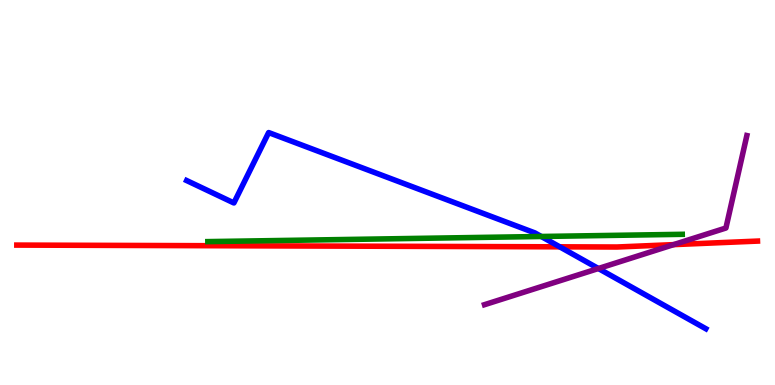[{'lines': ['blue', 'red'], 'intersections': [{'x': 7.22, 'y': 3.59}]}, {'lines': ['green', 'red'], 'intersections': []}, {'lines': ['purple', 'red'], 'intersections': [{'x': 8.69, 'y': 3.65}]}, {'lines': ['blue', 'green'], 'intersections': [{'x': 6.98, 'y': 3.86}]}, {'lines': ['blue', 'purple'], 'intersections': [{'x': 7.72, 'y': 3.03}]}, {'lines': ['green', 'purple'], 'intersections': []}]